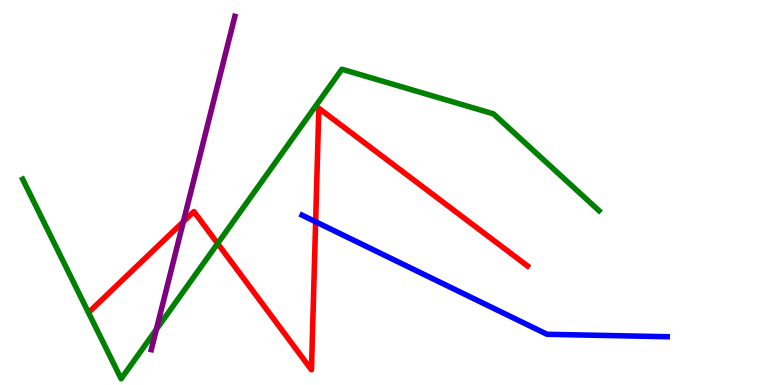[{'lines': ['blue', 'red'], 'intersections': [{'x': 4.07, 'y': 4.24}]}, {'lines': ['green', 'red'], 'intersections': [{'x': 2.81, 'y': 3.68}]}, {'lines': ['purple', 'red'], 'intersections': [{'x': 2.37, 'y': 4.24}]}, {'lines': ['blue', 'green'], 'intersections': []}, {'lines': ['blue', 'purple'], 'intersections': []}, {'lines': ['green', 'purple'], 'intersections': [{'x': 2.02, 'y': 1.44}]}]